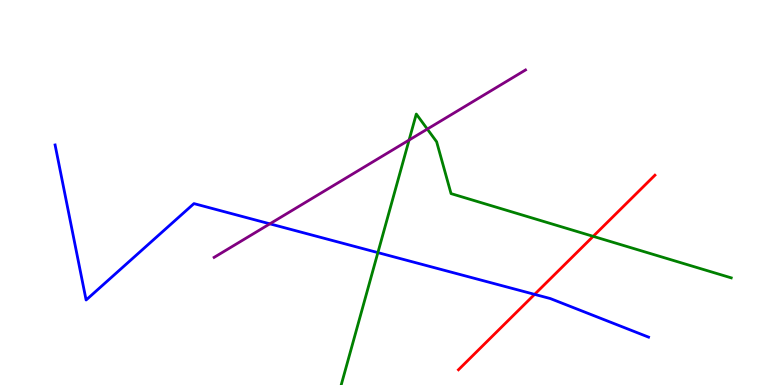[{'lines': ['blue', 'red'], 'intersections': [{'x': 6.9, 'y': 2.35}]}, {'lines': ['green', 'red'], 'intersections': [{'x': 7.65, 'y': 3.86}]}, {'lines': ['purple', 'red'], 'intersections': []}, {'lines': ['blue', 'green'], 'intersections': [{'x': 4.88, 'y': 3.44}]}, {'lines': ['blue', 'purple'], 'intersections': [{'x': 3.48, 'y': 4.19}]}, {'lines': ['green', 'purple'], 'intersections': [{'x': 5.28, 'y': 6.36}, {'x': 5.51, 'y': 6.65}]}]